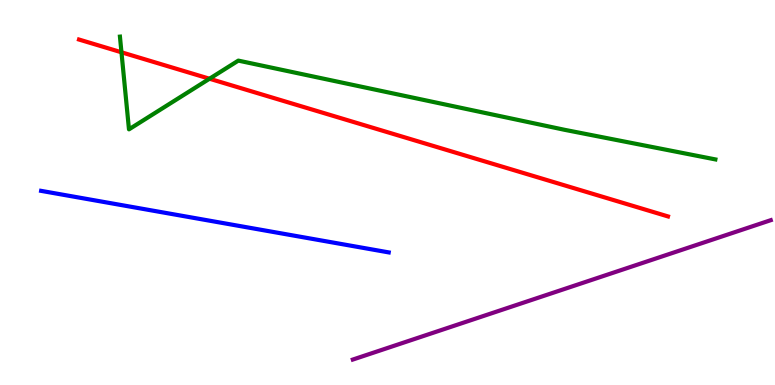[{'lines': ['blue', 'red'], 'intersections': []}, {'lines': ['green', 'red'], 'intersections': [{'x': 1.57, 'y': 8.64}, {'x': 2.7, 'y': 7.96}]}, {'lines': ['purple', 'red'], 'intersections': []}, {'lines': ['blue', 'green'], 'intersections': []}, {'lines': ['blue', 'purple'], 'intersections': []}, {'lines': ['green', 'purple'], 'intersections': []}]